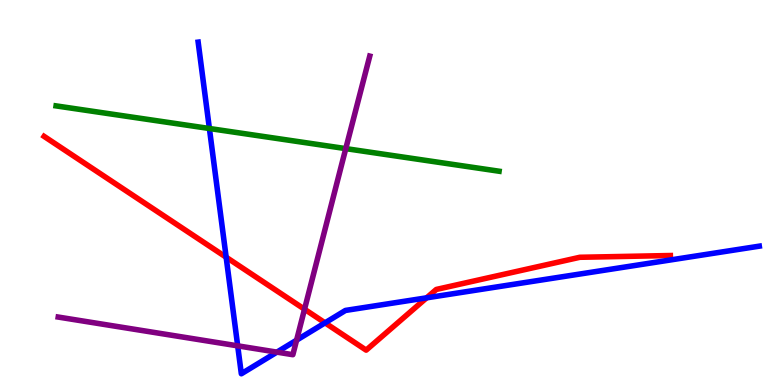[{'lines': ['blue', 'red'], 'intersections': [{'x': 2.92, 'y': 3.32}, {'x': 4.19, 'y': 1.61}, {'x': 5.5, 'y': 2.26}]}, {'lines': ['green', 'red'], 'intersections': []}, {'lines': ['purple', 'red'], 'intersections': [{'x': 3.93, 'y': 1.97}]}, {'lines': ['blue', 'green'], 'intersections': [{'x': 2.7, 'y': 6.66}]}, {'lines': ['blue', 'purple'], 'intersections': [{'x': 3.07, 'y': 1.02}, {'x': 3.57, 'y': 0.854}, {'x': 3.83, 'y': 1.16}]}, {'lines': ['green', 'purple'], 'intersections': [{'x': 4.46, 'y': 6.14}]}]